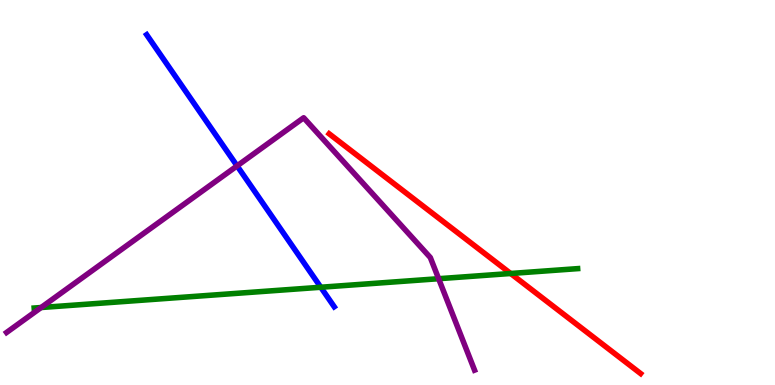[{'lines': ['blue', 'red'], 'intersections': []}, {'lines': ['green', 'red'], 'intersections': [{'x': 6.59, 'y': 2.9}]}, {'lines': ['purple', 'red'], 'intersections': []}, {'lines': ['blue', 'green'], 'intersections': [{'x': 4.14, 'y': 2.54}]}, {'lines': ['blue', 'purple'], 'intersections': [{'x': 3.06, 'y': 5.69}]}, {'lines': ['green', 'purple'], 'intersections': [{'x': 0.53, 'y': 2.01}, {'x': 5.66, 'y': 2.76}]}]